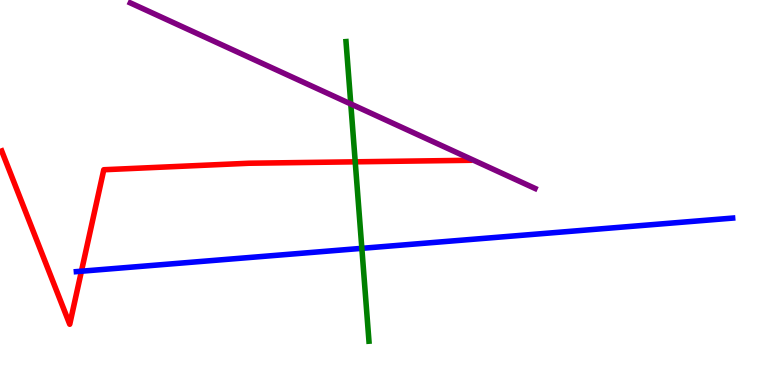[{'lines': ['blue', 'red'], 'intersections': [{'x': 1.05, 'y': 2.96}]}, {'lines': ['green', 'red'], 'intersections': [{'x': 4.58, 'y': 5.8}]}, {'lines': ['purple', 'red'], 'intersections': []}, {'lines': ['blue', 'green'], 'intersections': [{'x': 4.67, 'y': 3.55}]}, {'lines': ['blue', 'purple'], 'intersections': []}, {'lines': ['green', 'purple'], 'intersections': [{'x': 4.53, 'y': 7.3}]}]